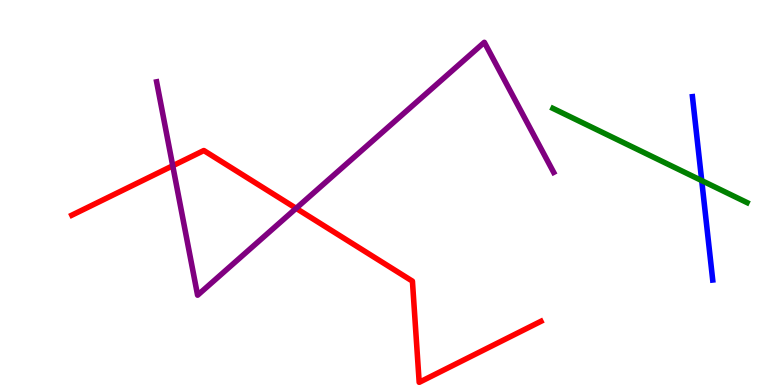[{'lines': ['blue', 'red'], 'intersections': []}, {'lines': ['green', 'red'], 'intersections': []}, {'lines': ['purple', 'red'], 'intersections': [{'x': 2.23, 'y': 5.69}, {'x': 3.82, 'y': 4.59}]}, {'lines': ['blue', 'green'], 'intersections': [{'x': 9.05, 'y': 5.31}]}, {'lines': ['blue', 'purple'], 'intersections': []}, {'lines': ['green', 'purple'], 'intersections': []}]